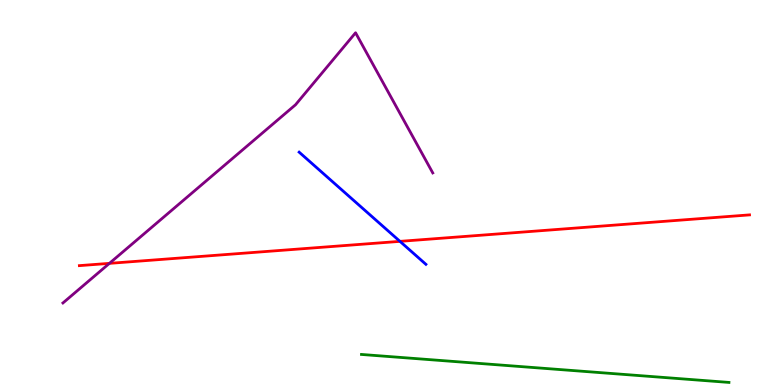[{'lines': ['blue', 'red'], 'intersections': [{'x': 5.16, 'y': 3.73}]}, {'lines': ['green', 'red'], 'intersections': []}, {'lines': ['purple', 'red'], 'intersections': [{'x': 1.41, 'y': 3.16}]}, {'lines': ['blue', 'green'], 'intersections': []}, {'lines': ['blue', 'purple'], 'intersections': []}, {'lines': ['green', 'purple'], 'intersections': []}]